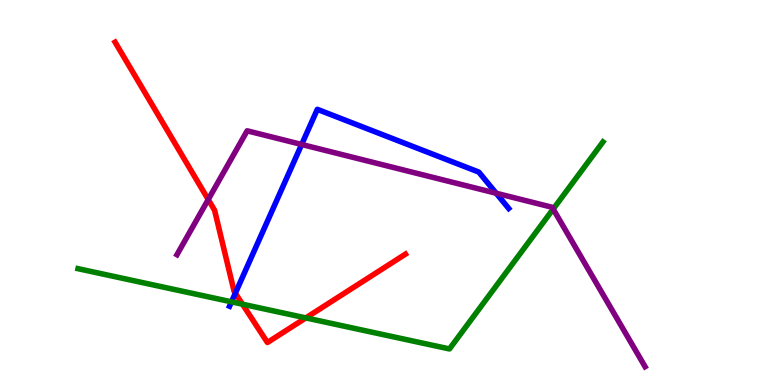[{'lines': ['blue', 'red'], 'intersections': [{'x': 3.04, 'y': 2.38}]}, {'lines': ['green', 'red'], 'intersections': [{'x': 3.13, 'y': 2.1}, {'x': 3.95, 'y': 1.74}]}, {'lines': ['purple', 'red'], 'intersections': [{'x': 2.69, 'y': 4.82}]}, {'lines': ['blue', 'green'], 'intersections': [{'x': 2.99, 'y': 2.16}]}, {'lines': ['blue', 'purple'], 'intersections': [{'x': 3.89, 'y': 6.25}, {'x': 6.4, 'y': 4.98}]}, {'lines': ['green', 'purple'], 'intersections': [{'x': 7.14, 'y': 4.57}]}]